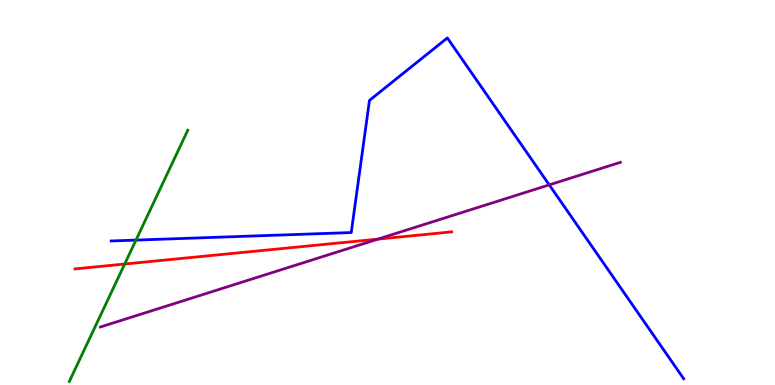[{'lines': ['blue', 'red'], 'intersections': []}, {'lines': ['green', 'red'], 'intersections': [{'x': 1.61, 'y': 3.14}]}, {'lines': ['purple', 'red'], 'intersections': [{'x': 4.88, 'y': 3.79}]}, {'lines': ['blue', 'green'], 'intersections': [{'x': 1.75, 'y': 3.76}]}, {'lines': ['blue', 'purple'], 'intersections': [{'x': 7.09, 'y': 5.2}]}, {'lines': ['green', 'purple'], 'intersections': []}]